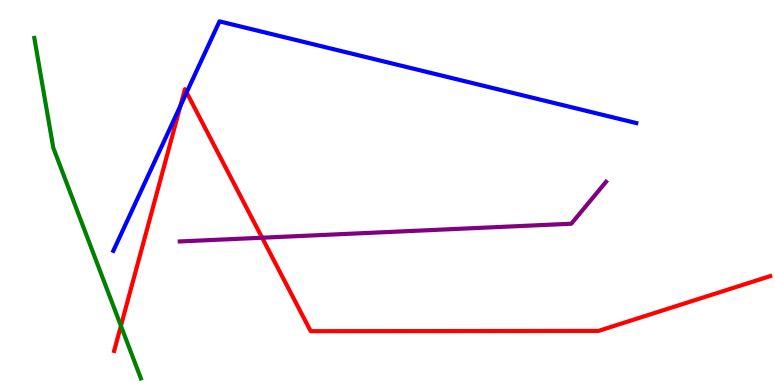[{'lines': ['blue', 'red'], 'intersections': [{'x': 2.33, 'y': 7.25}, {'x': 2.41, 'y': 7.6}]}, {'lines': ['green', 'red'], 'intersections': [{'x': 1.56, 'y': 1.54}]}, {'lines': ['purple', 'red'], 'intersections': [{'x': 3.38, 'y': 3.83}]}, {'lines': ['blue', 'green'], 'intersections': []}, {'lines': ['blue', 'purple'], 'intersections': []}, {'lines': ['green', 'purple'], 'intersections': []}]